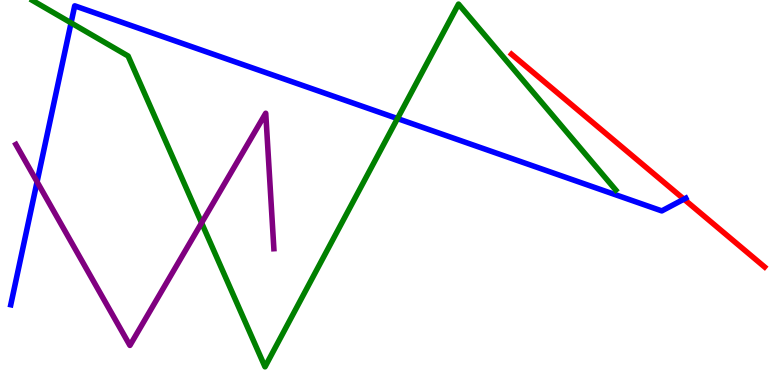[{'lines': ['blue', 'red'], 'intersections': [{'x': 8.83, 'y': 4.83}]}, {'lines': ['green', 'red'], 'intersections': []}, {'lines': ['purple', 'red'], 'intersections': []}, {'lines': ['blue', 'green'], 'intersections': [{'x': 0.917, 'y': 9.41}, {'x': 5.13, 'y': 6.92}]}, {'lines': ['blue', 'purple'], 'intersections': [{'x': 0.478, 'y': 5.28}]}, {'lines': ['green', 'purple'], 'intersections': [{'x': 2.6, 'y': 4.21}]}]